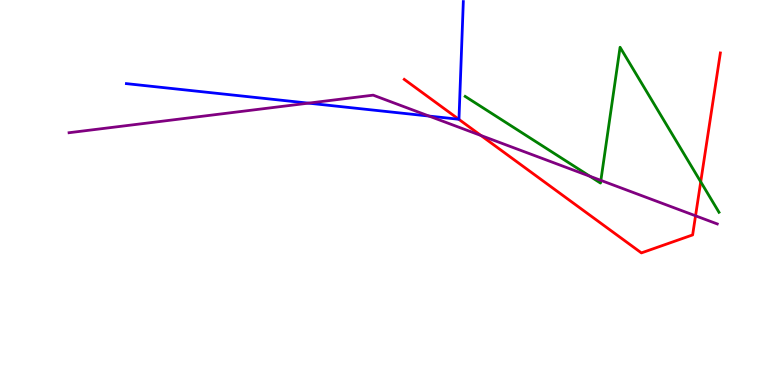[{'lines': ['blue', 'red'], 'intersections': [{'x': 5.92, 'y': 6.9}]}, {'lines': ['green', 'red'], 'intersections': [{'x': 9.04, 'y': 5.28}]}, {'lines': ['purple', 'red'], 'intersections': [{'x': 6.21, 'y': 6.48}, {'x': 8.97, 'y': 4.39}]}, {'lines': ['blue', 'green'], 'intersections': []}, {'lines': ['blue', 'purple'], 'intersections': [{'x': 3.98, 'y': 7.32}, {'x': 5.54, 'y': 6.99}]}, {'lines': ['green', 'purple'], 'intersections': [{'x': 7.61, 'y': 5.42}, {'x': 7.75, 'y': 5.31}]}]